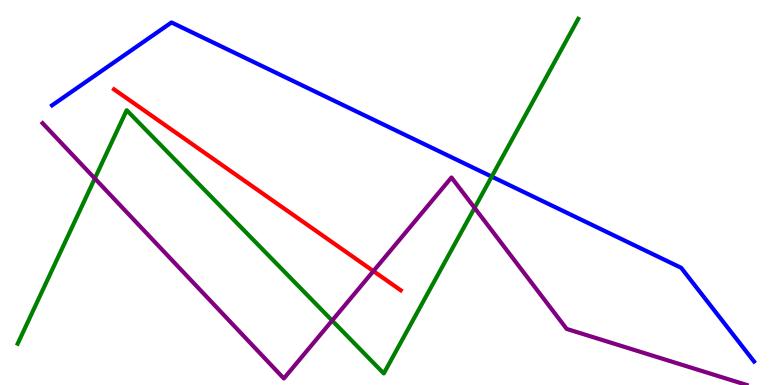[{'lines': ['blue', 'red'], 'intersections': []}, {'lines': ['green', 'red'], 'intersections': []}, {'lines': ['purple', 'red'], 'intersections': [{'x': 4.82, 'y': 2.96}]}, {'lines': ['blue', 'green'], 'intersections': [{'x': 6.34, 'y': 5.41}]}, {'lines': ['blue', 'purple'], 'intersections': []}, {'lines': ['green', 'purple'], 'intersections': [{'x': 1.22, 'y': 5.36}, {'x': 4.29, 'y': 1.67}, {'x': 6.12, 'y': 4.6}]}]